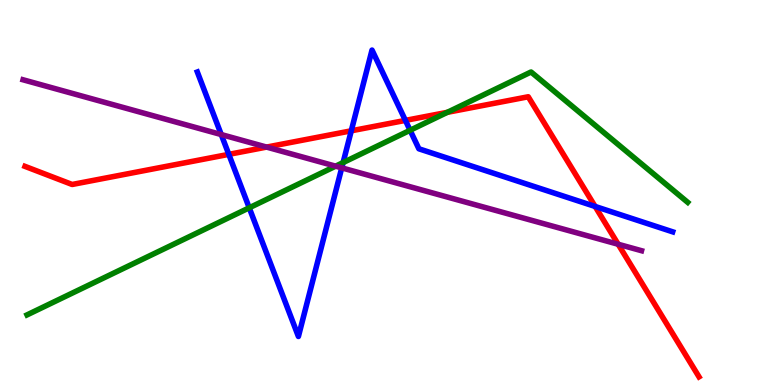[{'lines': ['blue', 'red'], 'intersections': [{'x': 2.95, 'y': 5.99}, {'x': 4.53, 'y': 6.6}, {'x': 5.23, 'y': 6.87}, {'x': 7.68, 'y': 4.64}]}, {'lines': ['green', 'red'], 'intersections': [{'x': 5.77, 'y': 7.08}]}, {'lines': ['purple', 'red'], 'intersections': [{'x': 3.44, 'y': 6.18}, {'x': 7.98, 'y': 3.66}]}, {'lines': ['blue', 'green'], 'intersections': [{'x': 3.22, 'y': 4.6}, {'x': 4.43, 'y': 5.78}, {'x': 5.29, 'y': 6.62}]}, {'lines': ['blue', 'purple'], 'intersections': [{'x': 2.85, 'y': 6.51}, {'x': 4.41, 'y': 5.64}]}, {'lines': ['green', 'purple'], 'intersections': [{'x': 4.33, 'y': 5.68}]}]